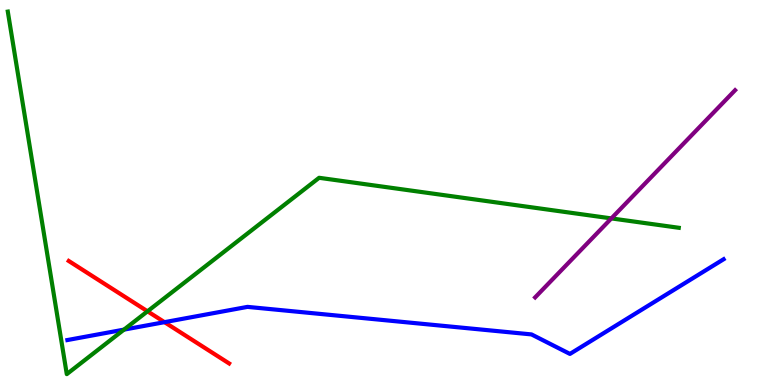[{'lines': ['blue', 'red'], 'intersections': [{'x': 2.12, 'y': 1.63}]}, {'lines': ['green', 'red'], 'intersections': [{'x': 1.9, 'y': 1.91}]}, {'lines': ['purple', 'red'], 'intersections': []}, {'lines': ['blue', 'green'], 'intersections': [{'x': 1.6, 'y': 1.44}]}, {'lines': ['blue', 'purple'], 'intersections': []}, {'lines': ['green', 'purple'], 'intersections': [{'x': 7.89, 'y': 4.33}]}]